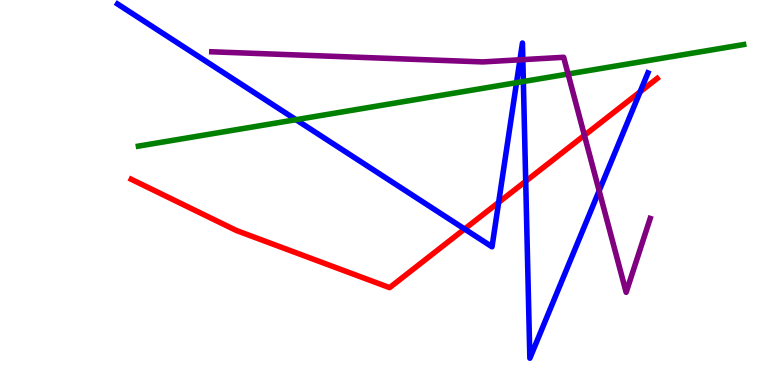[{'lines': ['blue', 'red'], 'intersections': [{'x': 5.99, 'y': 4.05}, {'x': 6.43, 'y': 4.74}, {'x': 6.78, 'y': 5.29}, {'x': 8.26, 'y': 7.62}]}, {'lines': ['green', 'red'], 'intersections': []}, {'lines': ['purple', 'red'], 'intersections': [{'x': 7.54, 'y': 6.48}]}, {'lines': ['blue', 'green'], 'intersections': [{'x': 3.82, 'y': 6.89}, {'x': 6.66, 'y': 7.85}, {'x': 6.75, 'y': 7.88}]}, {'lines': ['blue', 'purple'], 'intersections': [{'x': 6.71, 'y': 8.45}, {'x': 6.75, 'y': 8.45}, {'x': 7.73, 'y': 5.04}]}, {'lines': ['green', 'purple'], 'intersections': [{'x': 7.33, 'y': 8.08}]}]